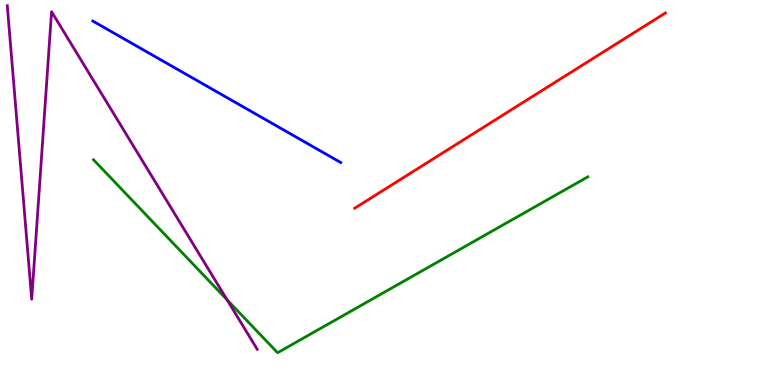[{'lines': ['blue', 'red'], 'intersections': []}, {'lines': ['green', 'red'], 'intersections': []}, {'lines': ['purple', 'red'], 'intersections': []}, {'lines': ['blue', 'green'], 'intersections': []}, {'lines': ['blue', 'purple'], 'intersections': []}, {'lines': ['green', 'purple'], 'intersections': [{'x': 2.93, 'y': 2.21}]}]